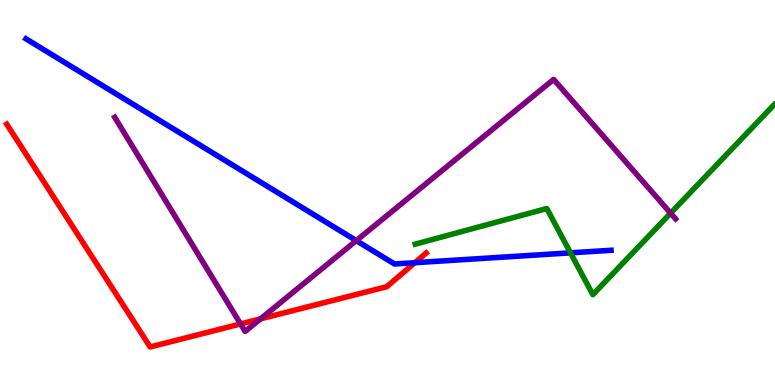[{'lines': ['blue', 'red'], 'intersections': [{'x': 5.35, 'y': 3.18}]}, {'lines': ['green', 'red'], 'intersections': []}, {'lines': ['purple', 'red'], 'intersections': [{'x': 3.1, 'y': 1.59}, {'x': 3.36, 'y': 1.72}]}, {'lines': ['blue', 'green'], 'intersections': [{'x': 7.36, 'y': 3.43}]}, {'lines': ['blue', 'purple'], 'intersections': [{'x': 4.6, 'y': 3.75}]}, {'lines': ['green', 'purple'], 'intersections': [{'x': 8.65, 'y': 4.46}]}]